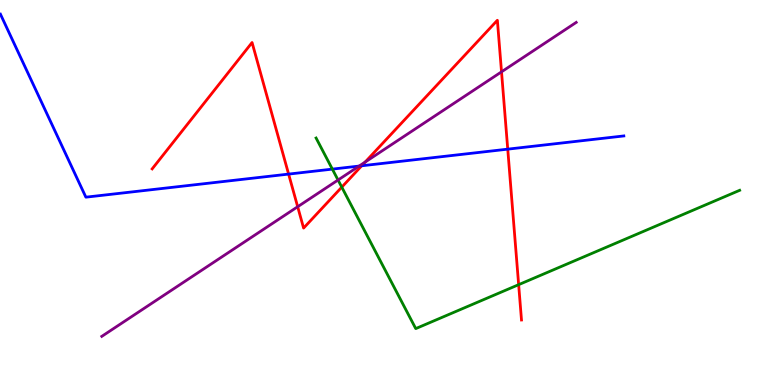[{'lines': ['blue', 'red'], 'intersections': [{'x': 3.72, 'y': 5.48}, {'x': 4.67, 'y': 5.69}, {'x': 6.55, 'y': 6.13}]}, {'lines': ['green', 'red'], 'intersections': [{'x': 4.41, 'y': 5.14}, {'x': 6.69, 'y': 2.61}]}, {'lines': ['purple', 'red'], 'intersections': [{'x': 3.84, 'y': 4.63}, {'x': 4.71, 'y': 5.79}, {'x': 6.47, 'y': 8.13}]}, {'lines': ['blue', 'green'], 'intersections': [{'x': 4.29, 'y': 5.61}]}, {'lines': ['blue', 'purple'], 'intersections': [{'x': 4.63, 'y': 5.69}]}, {'lines': ['green', 'purple'], 'intersections': [{'x': 4.36, 'y': 5.32}]}]